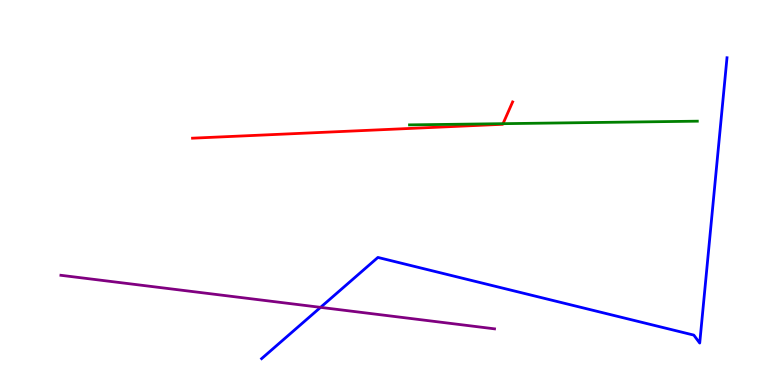[{'lines': ['blue', 'red'], 'intersections': []}, {'lines': ['green', 'red'], 'intersections': [{'x': 6.49, 'y': 6.79}]}, {'lines': ['purple', 'red'], 'intersections': []}, {'lines': ['blue', 'green'], 'intersections': []}, {'lines': ['blue', 'purple'], 'intersections': [{'x': 4.14, 'y': 2.02}]}, {'lines': ['green', 'purple'], 'intersections': []}]